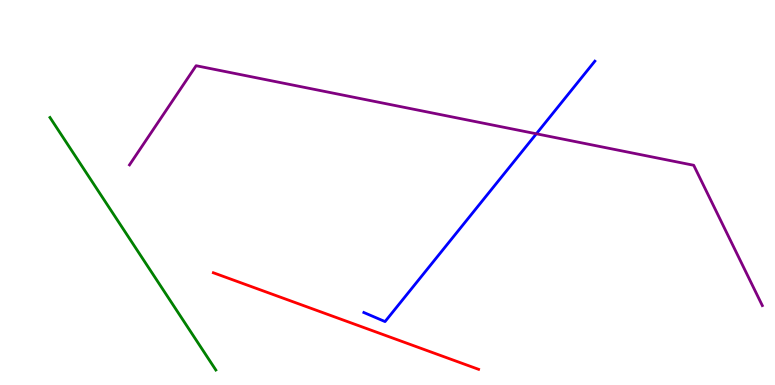[{'lines': ['blue', 'red'], 'intersections': []}, {'lines': ['green', 'red'], 'intersections': []}, {'lines': ['purple', 'red'], 'intersections': []}, {'lines': ['blue', 'green'], 'intersections': []}, {'lines': ['blue', 'purple'], 'intersections': [{'x': 6.92, 'y': 6.52}]}, {'lines': ['green', 'purple'], 'intersections': []}]